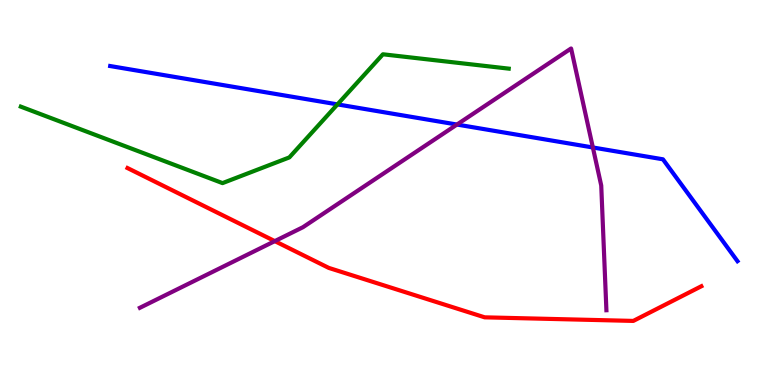[{'lines': ['blue', 'red'], 'intersections': []}, {'lines': ['green', 'red'], 'intersections': []}, {'lines': ['purple', 'red'], 'intersections': [{'x': 3.55, 'y': 3.74}]}, {'lines': ['blue', 'green'], 'intersections': [{'x': 4.35, 'y': 7.29}]}, {'lines': ['blue', 'purple'], 'intersections': [{'x': 5.9, 'y': 6.76}, {'x': 7.65, 'y': 6.17}]}, {'lines': ['green', 'purple'], 'intersections': []}]